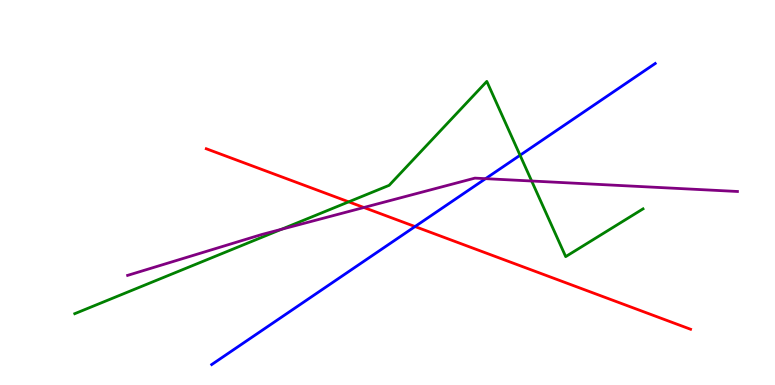[{'lines': ['blue', 'red'], 'intersections': [{'x': 5.36, 'y': 4.12}]}, {'lines': ['green', 'red'], 'intersections': [{'x': 4.5, 'y': 4.76}]}, {'lines': ['purple', 'red'], 'intersections': [{'x': 4.7, 'y': 4.61}]}, {'lines': ['blue', 'green'], 'intersections': [{'x': 6.71, 'y': 5.97}]}, {'lines': ['blue', 'purple'], 'intersections': [{'x': 6.27, 'y': 5.36}]}, {'lines': ['green', 'purple'], 'intersections': [{'x': 3.63, 'y': 4.04}, {'x': 6.86, 'y': 5.3}]}]